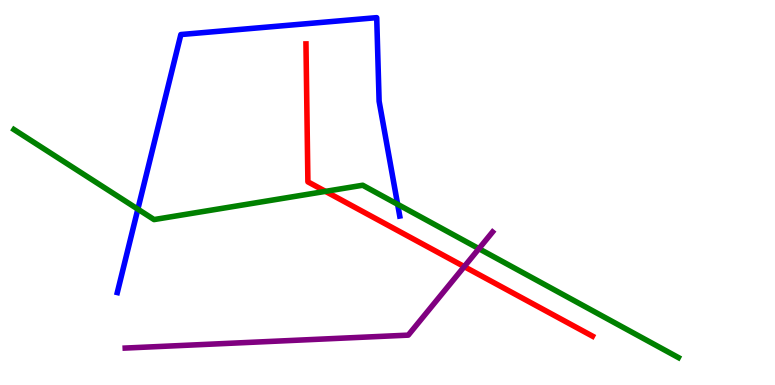[{'lines': ['blue', 'red'], 'intersections': []}, {'lines': ['green', 'red'], 'intersections': [{'x': 4.2, 'y': 5.03}]}, {'lines': ['purple', 'red'], 'intersections': [{'x': 5.99, 'y': 3.07}]}, {'lines': ['blue', 'green'], 'intersections': [{'x': 1.78, 'y': 4.57}, {'x': 5.13, 'y': 4.69}]}, {'lines': ['blue', 'purple'], 'intersections': []}, {'lines': ['green', 'purple'], 'intersections': [{'x': 6.18, 'y': 3.54}]}]